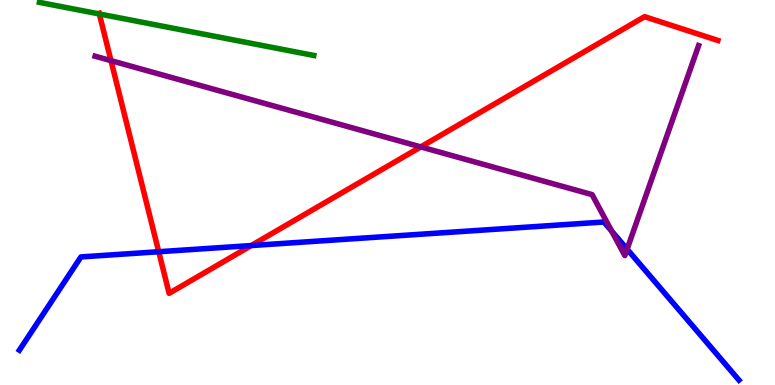[{'lines': ['blue', 'red'], 'intersections': [{'x': 2.05, 'y': 3.46}, {'x': 3.24, 'y': 3.62}]}, {'lines': ['green', 'red'], 'intersections': [{'x': 1.28, 'y': 9.64}]}, {'lines': ['purple', 'red'], 'intersections': [{'x': 1.43, 'y': 8.43}, {'x': 5.43, 'y': 6.18}]}, {'lines': ['blue', 'green'], 'intersections': []}, {'lines': ['blue', 'purple'], 'intersections': [{'x': 7.89, 'y': 4.0}, {'x': 8.09, 'y': 3.53}]}, {'lines': ['green', 'purple'], 'intersections': []}]